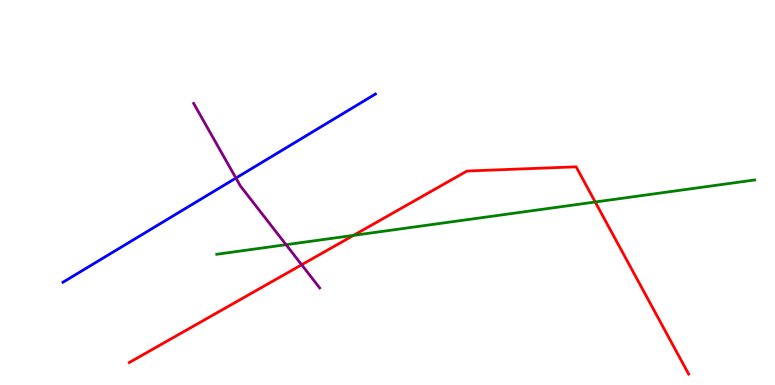[{'lines': ['blue', 'red'], 'intersections': []}, {'lines': ['green', 'red'], 'intersections': [{'x': 4.56, 'y': 3.89}, {'x': 7.68, 'y': 4.75}]}, {'lines': ['purple', 'red'], 'intersections': [{'x': 3.89, 'y': 3.12}]}, {'lines': ['blue', 'green'], 'intersections': []}, {'lines': ['blue', 'purple'], 'intersections': [{'x': 3.04, 'y': 5.37}]}, {'lines': ['green', 'purple'], 'intersections': [{'x': 3.69, 'y': 3.64}]}]